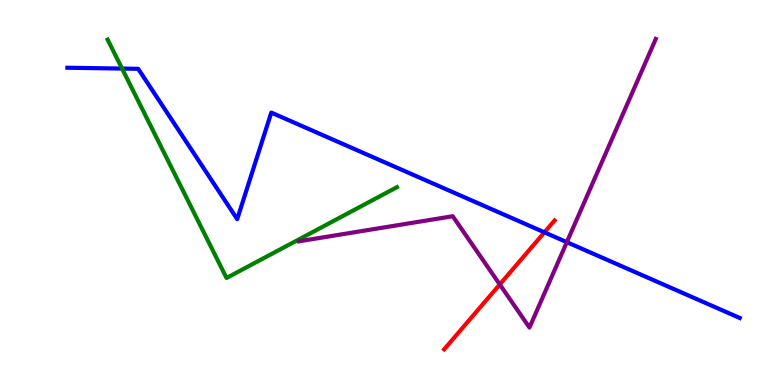[{'lines': ['blue', 'red'], 'intersections': [{'x': 7.02, 'y': 3.97}]}, {'lines': ['green', 'red'], 'intersections': []}, {'lines': ['purple', 'red'], 'intersections': [{'x': 6.45, 'y': 2.61}]}, {'lines': ['blue', 'green'], 'intersections': [{'x': 1.58, 'y': 8.22}]}, {'lines': ['blue', 'purple'], 'intersections': [{'x': 7.31, 'y': 3.71}]}, {'lines': ['green', 'purple'], 'intersections': []}]